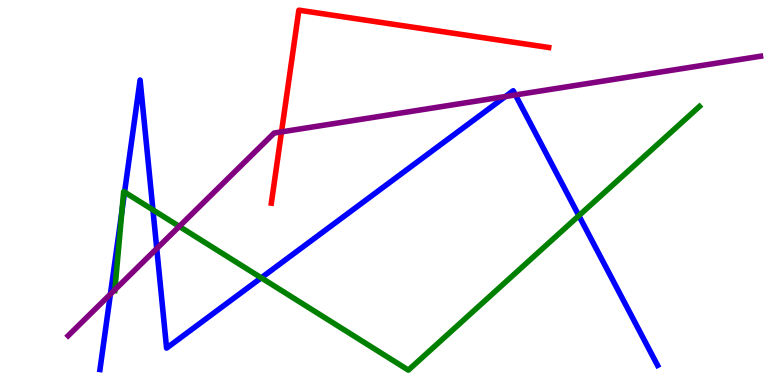[{'lines': ['blue', 'red'], 'intersections': []}, {'lines': ['green', 'red'], 'intersections': []}, {'lines': ['purple', 'red'], 'intersections': [{'x': 3.63, 'y': 6.57}]}, {'lines': ['blue', 'green'], 'intersections': [{'x': 1.57, 'y': 4.51}, {'x': 1.61, 'y': 5.01}, {'x': 1.97, 'y': 4.55}, {'x': 3.37, 'y': 2.78}, {'x': 7.47, 'y': 4.4}]}, {'lines': ['blue', 'purple'], 'intersections': [{'x': 1.42, 'y': 2.36}, {'x': 2.02, 'y': 3.54}, {'x': 6.52, 'y': 7.49}, {'x': 6.65, 'y': 7.53}]}, {'lines': ['green', 'purple'], 'intersections': [{'x': 1.48, 'y': 2.47}, {'x': 2.31, 'y': 4.12}]}]